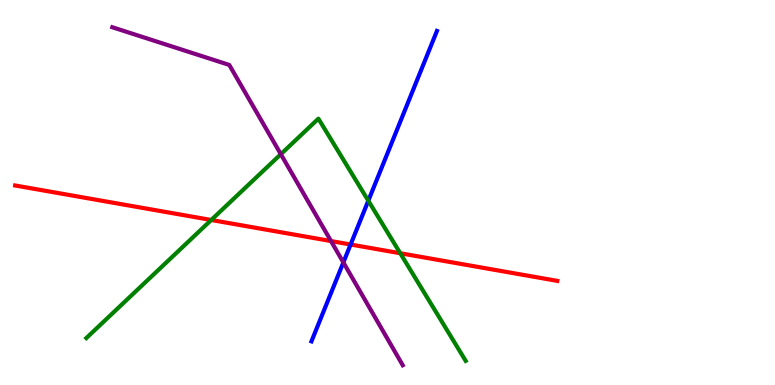[{'lines': ['blue', 'red'], 'intersections': [{'x': 4.52, 'y': 3.65}]}, {'lines': ['green', 'red'], 'intersections': [{'x': 2.73, 'y': 4.29}, {'x': 5.16, 'y': 3.42}]}, {'lines': ['purple', 'red'], 'intersections': [{'x': 4.27, 'y': 3.74}]}, {'lines': ['blue', 'green'], 'intersections': [{'x': 4.75, 'y': 4.79}]}, {'lines': ['blue', 'purple'], 'intersections': [{'x': 4.43, 'y': 3.18}]}, {'lines': ['green', 'purple'], 'intersections': [{'x': 3.62, 'y': 5.99}]}]